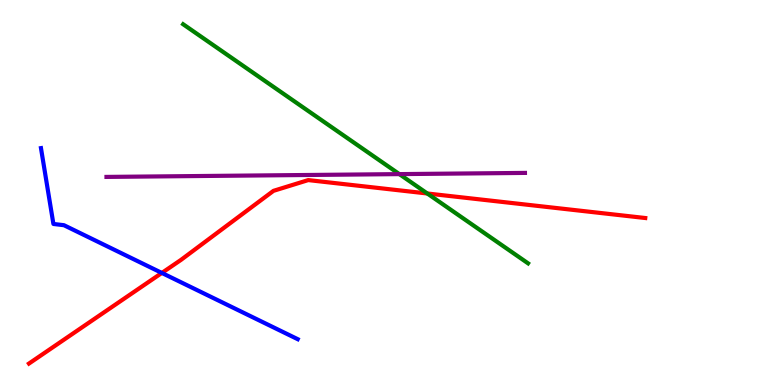[{'lines': ['blue', 'red'], 'intersections': [{'x': 2.09, 'y': 2.91}]}, {'lines': ['green', 'red'], 'intersections': [{'x': 5.51, 'y': 4.97}]}, {'lines': ['purple', 'red'], 'intersections': []}, {'lines': ['blue', 'green'], 'intersections': []}, {'lines': ['blue', 'purple'], 'intersections': []}, {'lines': ['green', 'purple'], 'intersections': [{'x': 5.15, 'y': 5.48}]}]